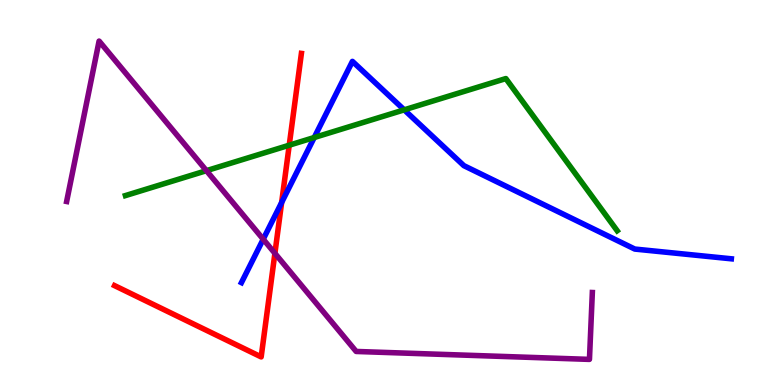[{'lines': ['blue', 'red'], 'intersections': [{'x': 3.63, 'y': 4.74}]}, {'lines': ['green', 'red'], 'intersections': [{'x': 3.73, 'y': 6.23}]}, {'lines': ['purple', 'red'], 'intersections': [{'x': 3.55, 'y': 3.42}]}, {'lines': ['blue', 'green'], 'intersections': [{'x': 4.05, 'y': 6.43}, {'x': 5.22, 'y': 7.15}]}, {'lines': ['blue', 'purple'], 'intersections': [{'x': 3.4, 'y': 3.79}]}, {'lines': ['green', 'purple'], 'intersections': [{'x': 2.66, 'y': 5.57}]}]